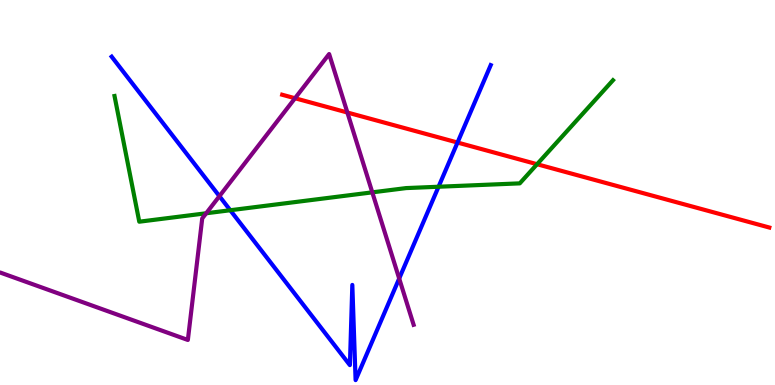[{'lines': ['blue', 'red'], 'intersections': [{'x': 5.9, 'y': 6.3}]}, {'lines': ['green', 'red'], 'intersections': [{'x': 6.93, 'y': 5.73}]}, {'lines': ['purple', 'red'], 'intersections': [{'x': 3.81, 'y': 7.45}, {'x': 4.48, 'y': 7.08}]}, {'lines': ['blue', 'green'], 'intersections': [{'x': 2.97, 'y': 4.54}, {'x': 5.66, 'y': 5.15}]}, {'lines': ['blue', 'purple'], 'intersections': [{'x': 2.83, 'y': 4.9}, {'x': 5.15, 'y': 2.77}]}, {'lines': ['green', 'purple'], 'intersections': [{'x': 2.66, 'y': 4.46}, {'x': 4.8, 'y': 5.0}]}]